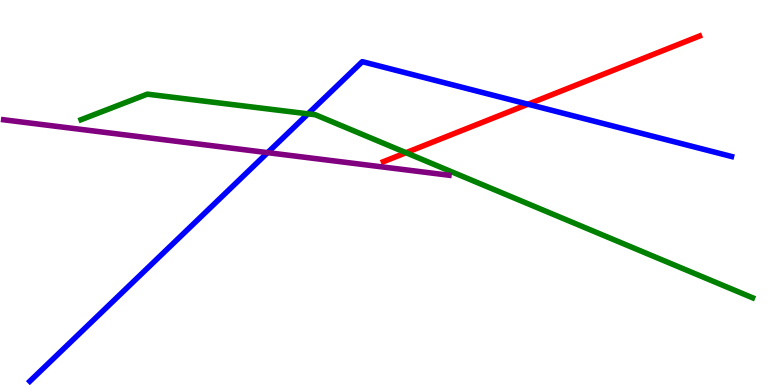[{'lines': ['blue', 'red'], 'intersections': [{'x': 6.81, 'y': 7.29}]}, {'lines': ['green', 'red'], 'intersections': [{'x': 5.24, 'y': 6.03}]}, {'lines': ['purple', 'red'], 'intersections': []}, {'lines': ['blue', 'green'], 'intersections': [{'x': 3.97, 'y': 7.04}]}, {'lines': ['blue', 'purple'], 'intersections': [{'x': 3.45, 'y': 6.04}]}, {'lines': ['green', 'purple'], 'intersections': []}]